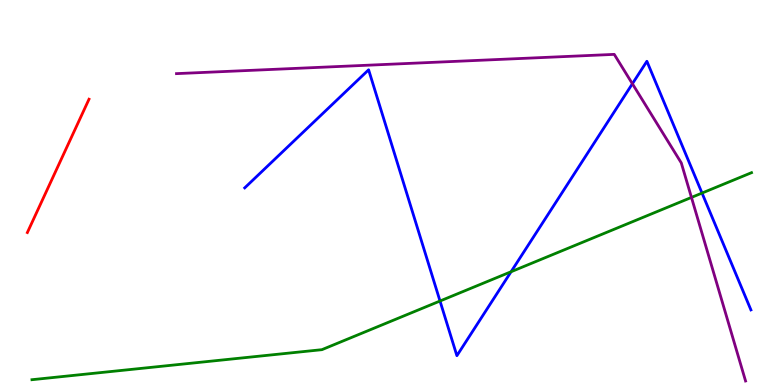[{'lines': ['blue', 'red'], 'intersections': []}, {'lines': ['green', 'red'], 'intersections': []}, {'lines': ['purple', 'red'], 'intersections': []}, {'lines': ['blue', 'green'], 'intersections': [{'x': 5.68, 'y': 2.18}, {'x': 6.59, 'y': 2.94}, {'x': 9.06, 'y': 4.99}]}, {'lines': ['blue', 'purple'], 'intersections': [{'x': 8.16, 'y': 7.82}]}, {'lines': ['green', 'purple'], 'intersections': [{'x': 8.92, 'y': 4.87}]}]